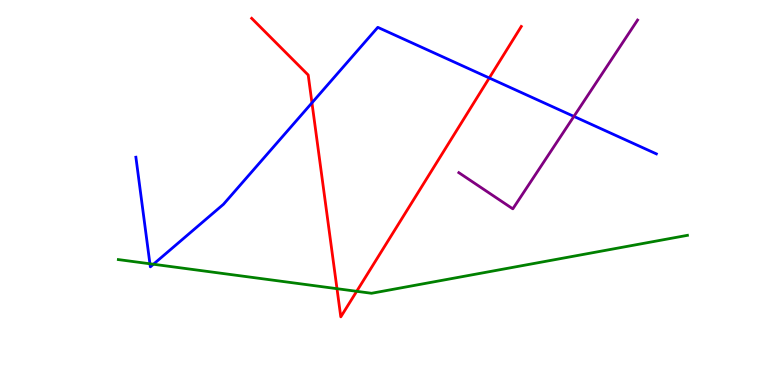[{'lines': ['blue', 'red'], 'intersections': [{'x': 4.03, 'y': 7.33}, {'x': 6.31, 'y': 7.97}]}, {'lines': ['green', 'red'], 'intersections': [{'x': 4.35, 'y': 2.5}, {'x': 4.6, 'y': 2.43}]}, {'lines': ['purple', 'red'], 'intersections': []}, {'lines': ['blue', 'green'], 'intersections': [{'x': 1.93, 'y': 3.15}, {'x': 1.98, 'y': 3.14}]}, {'lines': ['blue', 'purple'], 'intersections': [{'x': 7.41, 'y': 6.98}]}, {'lines': ['green', 'purple'], 'intersections': []}]